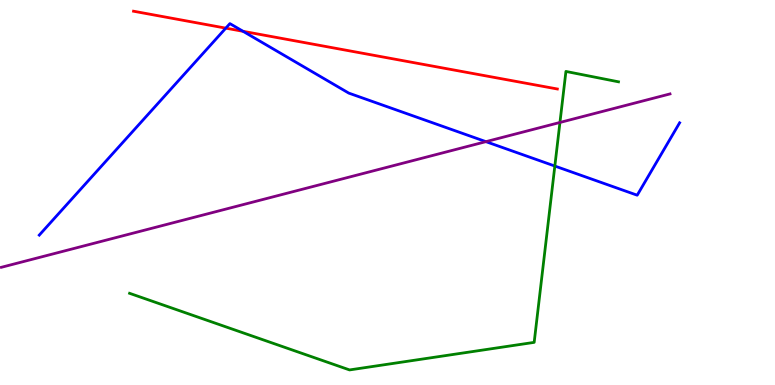[{'lines': ['blue', 'red'], 'intersections': [{'x': 2.91, 'y': 9.27}, {'x': 3.14, 'y': 9.19}]}, {'lines': ['green', 'red'], 'intersections': []}, {'lines': ['purple', 'red'], 'intersections': []}, {'lines': ['blue', 'green'], 'intersections': [{'x': 7.16, 'y': 5.69}]}, {'lines': ['blue', 'purple'], 'intersections': [{'x': 6.27, 'y': 6.32}]}, {'lines': ['green', 'purple'], 'intersections': [{'x': 7.23, 'y': 6.82}]}]